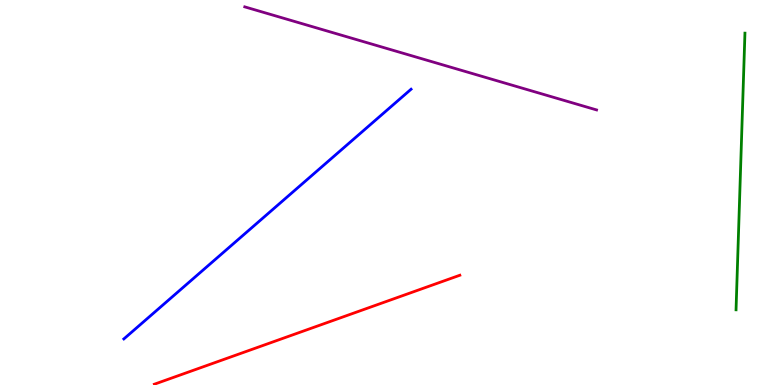[{'lines': ['blue', 'red'], 'intersections': []}, {'lines': ['green', 'red'], 'intersections': []}, {'lines': ['purple', 'red'], 'intersections': []}, {'lines': ['blue', 'green'], 'intersections': []}, {'lines': ['blue', 'purple'], 'intersections': []}, {'lines': ['green', 'purple'], 'intersections': []}]